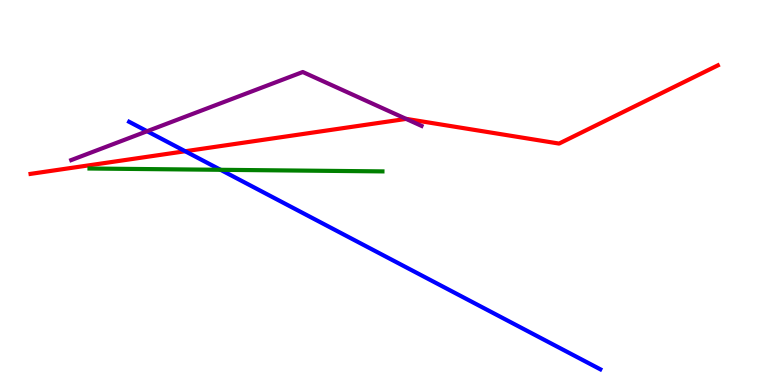[{'lines': ['blue', 'red'], 'intersections': [{'x': 2.39, 'y': 6.07}]}, {'lines': ['green', 'red'], 'intersections': []}, {'lines': ['purple', 'red'], 'intersections': [{'x': 5.24, 'y': 6.91}]}, {'lines': ['blue', 'green'], 'intersections': [{'x': 2.85, 'y': 5.59}]}, {'lines': ['blue', 'purple'], 'intersections': [{'x': 1.9, 'y': 6.59}]}, {'lines': ['green', 'purple'], 'intersections': []}]